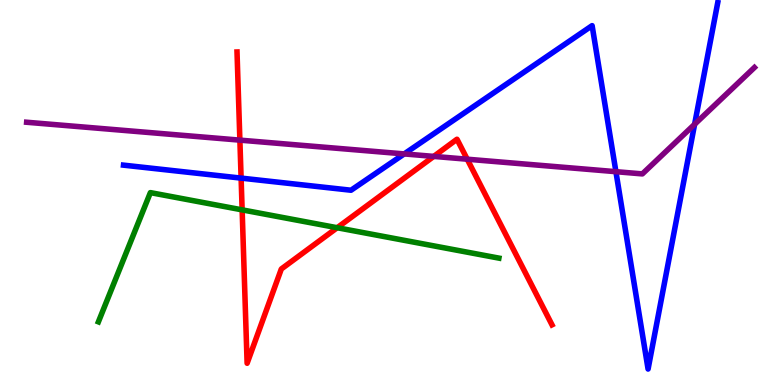[{'lines': ['blue', 'red'], 'intersections': [{'x': 3.11, 'y': 5.37}]}, {'lines': ['green', 'red'], 'intersections': [{'x': 3.12, 'y': 4.55}, {'x': 4.35, 'y': 4.09}]}, {'lines': ['purple', 'red'], 'intersections': [{'x': 3.1, 'y': 6.36}, {'x': 5.6, 'y': 5.94}, {'x': 6.03, 'y': 5.86}]}, {'lines': ['blue', 'green'], 'intersections': []}, {'lines': ['blue', 'purple'], 'intersections': [{'x': 5.22, 'y': 6.0}, {'x': 7.95, 'y': 5.54}, {'x': 8.96, 'y': 6.77}]}, {'lines': ['green', 'purple'], 'intersections': []}]